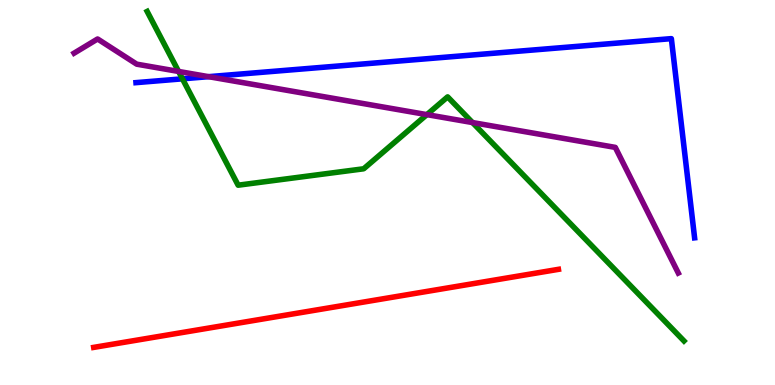[{'lines': ['blue', 'red'], 'intersections': []}, {'lines': ['green', 'red'], 'intersections': []}, {'lines': ['purple', 'red'], 'intersections': []}, {'lines': ['blue', 'green'], 'intersections': [{'x': 2.35, 'y': 7.95}]}, {'lines': ['blue', 'purple'], 'intersections': [{'x': 2.69, 'y': 8.01}]}, {'lines': ['green', 'purple'], 'intersections': [{'x': 2.3, 'y': 8.14}, {'x': 5.51, 'y': 7.02}, {'x': 6.1, 'y': 6.82}]}]